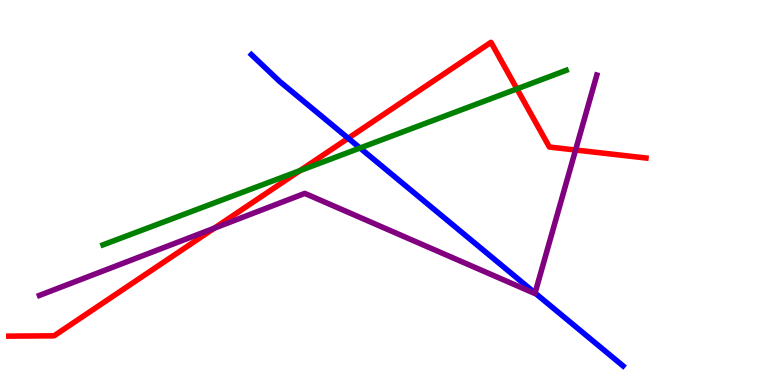[{'lines': ['blue', 'red'], 'intersections': [{'x': 4.49, 'y': 6.41}]}, {'lines': ['green', 'red'], 'intersections': [{'x': 3.87, 'y': 5.57}, {'x': 6.67, 'y': 7.69}]}, {'lines': ['purple', 'red'], 'intersections': [{'x': 2.76, 'y': 4.07}, {'x': 7.43, 'y': 6.1}]}, {'lines': ['blue', 'green'], 'intersections': [{'x': 4.65, 'y': 6.16}]}, {'lines': ['blue', 'purple'], 'intersections': [{'x': 6.9, 'y': 2.39}]}, {'lines': ['green', 'purple'], 'intersections': []}]